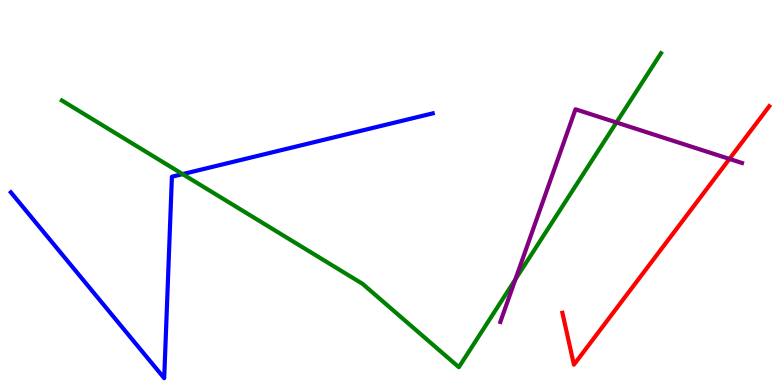[{'lines': ['blue', 'red'], 'intersections': []}, {'lines': ['green', 'red'], 'intersections': []}, {'lines': ['purple', 'red'], 'intersections': [{'x': 9.41, 'y': 5.87}]}, {'lines': ['blue', 'green'], 'intersections': [{'x': 2.36, 'y': 5.48}]}, {'lines': ['blue', 'purple'], 'intersections': []}, {'lines': ['green', 'purple'], 'intersections': [{'x': 6.65, 'y': 2.74}, {'x': 7.95, 'y': 6.82}]}]